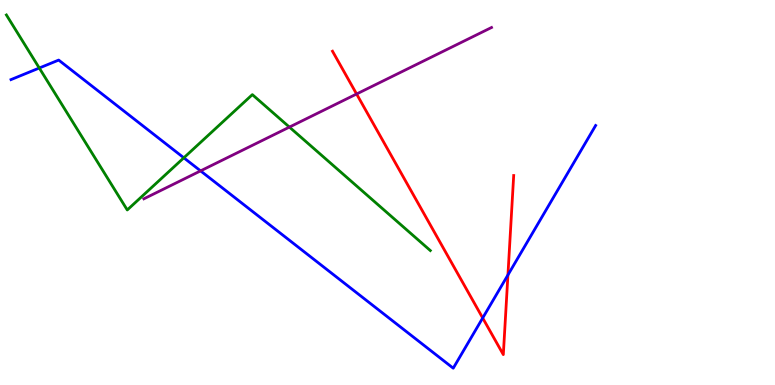[{'lines': ['blue', 'red'], 'intersections': [{'x': 6.23, 'y': 1.74}, {'x': 6.55, 'y': 2.86}]}, {'lines': ['green', 'red'], 'intersections': []}, {'lines': ['purple', 'red'], 'intersections': [{'x': 4.6, 'y': 7.56}]}, {'lines': ['blue', 'green'], 'intersections': [{'x': 0.507, 'y': 8.23}, {'x': 2.37, 'y': 5.9}]}, {'lines': ['blue', 'purple'], 'intersections': [{'x': 2.59, 'y': 5.56}]}, {'lines': ['green', 'purple'], 'intersections': [{'x': 3.73, 'y': 6.7}]}]